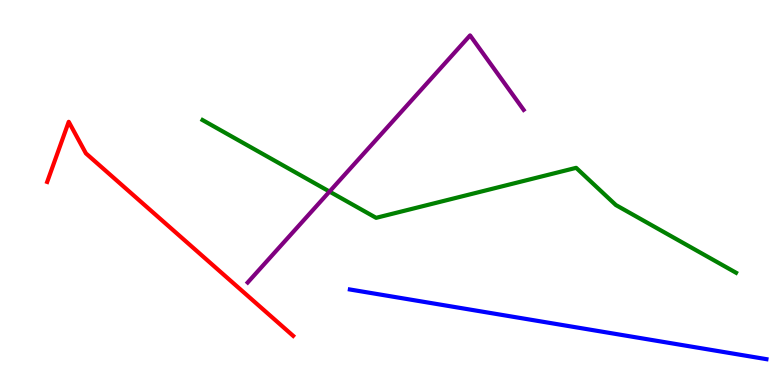[{'lines': ['blue', 'red'], 'intersections': []}, {'lines': ['green', 'red'], 'intersections': []}, {'lines': ['purple', 'red'], 'intersections': []}, {'lines': ['blue', 'green'], 'intersections': []}, {'lines': ['blue', 'purple'], 'intersections': []}, {'lines': ['green', 'purple'], 'intersections': [{'x': 4.25, 'y': 5.02}]}]